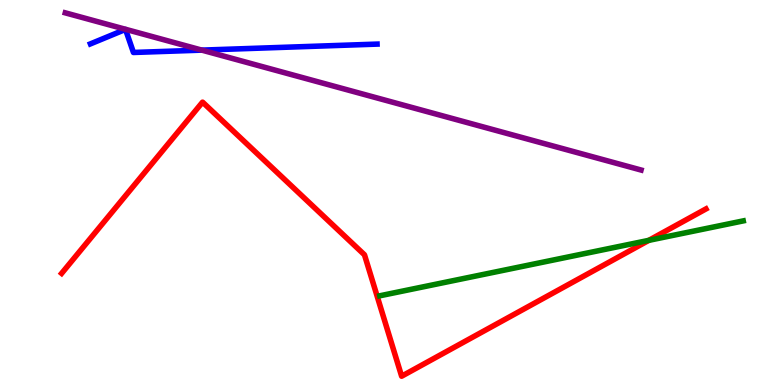[{'lines': ['blue', 'red'], 'intersections': []}, {'lines': ['green', 'red'], 'intersections': [{'x': 8.37, 'y': 3.76}]}, {'lines': ['purple', 'red'], 'intersections': []}, {'lines': ['blue', 'green'], 'intersections': []}, {'lines': ['blue', 'purple'], 'intersections': [{'x': 2.6, 'y': 8.7}]}, {'lines': ['green', 'purple'], 'intersections': []}]